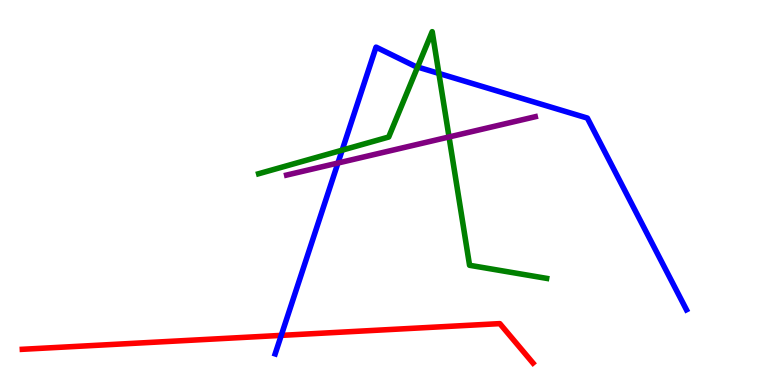[{'lines': ['blue', 'red'], 'intersections': [{'x': 3.63, 'y': 1.29}]}, {'lines': ['green', 'red'], 'intersections': []}, {'lines': ['purple', 'red'], 'intersections': []}, {'lines': ['blue', 'green'], 'intersections': [{'x': 4.42, 'y': 6.1}, {'x': 5.39, 'y': 8.26}, {'x': 5.66, 'y': 8.09}]}, {'lines': ['blue', 'purple'], 'intersections': [{'x': 4.36, 'y': 5.77}]}, {'lines': ['green', 'purple'], 'intersections': [{'x': 5.79, 'y': 6.44}]}]